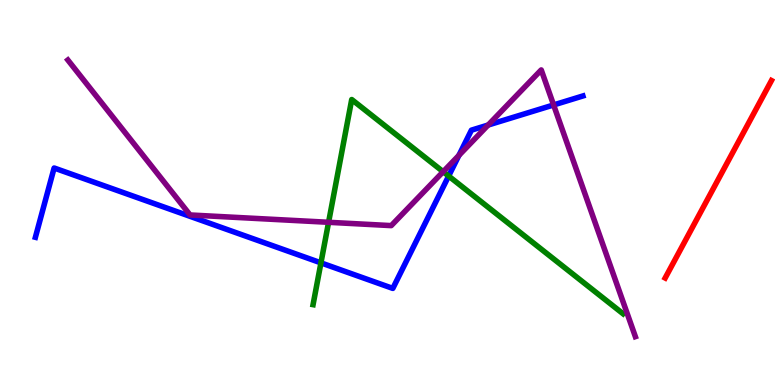[{'lines': ['blue', 'red'], 'intersections': []}, {'lines': ['green', 'red'], 'intersections': []}, {'lines': ['purple', 'red'], 'intersections': []}, {'lines': ['blue', 'green'], 'intersections': [{'x': 4.14, 'y': 3.17}, {'x': 5.79, 'y': 5.43}]}, {'lines': ['blue', 'purple'], 'intersections': [{'x': 5.92, 'y': 5.96}, {'x': 6.3, 'y': 6.75}, {'x': 7.14, 'y': 7.27}]}, {'lines': ['green', 'purple'], 'intersections': [{'x': 4.24, 'y': 4.23}, {'x': 5.72, 'y': 5.54}]}]